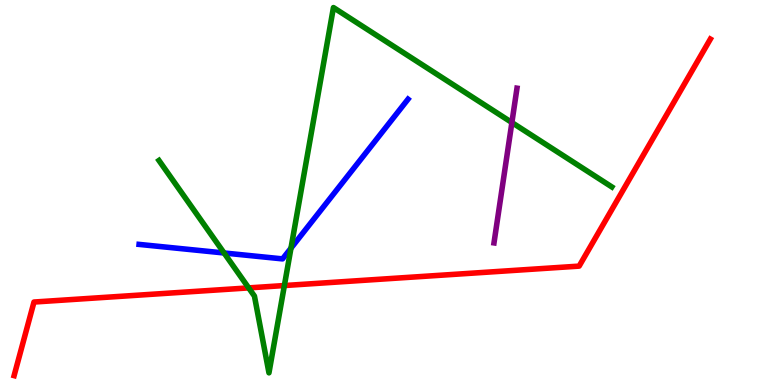[{'lines': ['blue', 'red'], 'intersections': []}, {'lines': ['green', 'red'], 'intersections': [{'x': 3.21, 'y': 2.52}, {'x': 3.67, 'y': 2.58}]}, {'lines': ['purple', 'red'], 'intersections': []}, {'lines': ['blue', 'green'], 'intersections': [{'x': 2.89, 'y': 3.43}, {'x': 3.75, 'y': 3.55}]}, {'lines': ['blue', 'purple'], 'intersections': []}, {'lines': ['green', 'purple'], 'intersections': [{'x': 6.6, 'y': 6.82}]}]